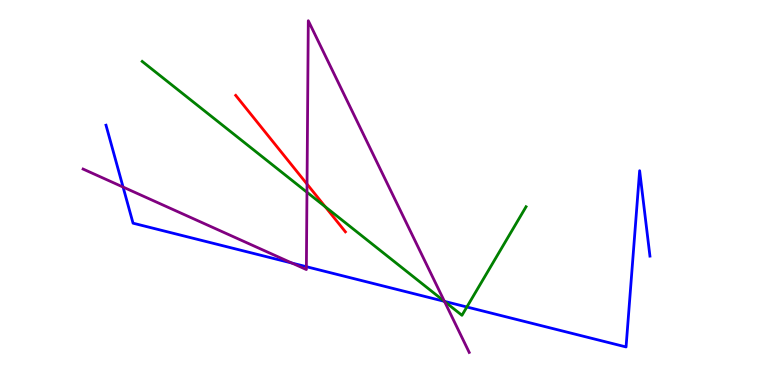[{'lines': ['blue', 'red'], 'intersections': []}, {'lines': ['green', 'red'], 'intersections': [{'x': 4.2, 'y': 4.63}]}, {'lines': ['purple', 'red'], 'intersections': [{'x': 3.96, 'y': 5.22}]}, {'lines': ['blue', 'green'], 'intersections': [{'x': 5.73, 'y': 2.17}, {'x': 6.02, 'y': 2.03}]}, {'lines': ['blue', 'purple'], 'intersections': [{'x': 1.59, 'y': 5.14}, {'x': 3.77, 'y': 3.17}, {'x': 3.95, 'y': 3.07}, {'x': 5.73, 'y': 2.17}]}, {'lines': ['green', 'purple'], 'intersections': [{'x': 3.96, 'y': 5.01}, {'x': 5.74, 'y': 2.17}]}]